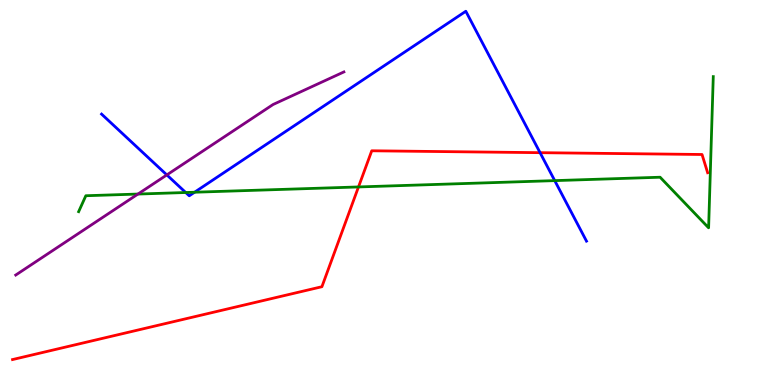[{'lines': ['blue', 'red'], 'intersections': [{'x': 6.97, 'y': 6.03}]}, {'lines': ['green', 'red'], 'intersections': [{'x': 4.63, 'y': 5.14}]}, {'lines': ['purple', 'red'], 'intersections': []}, {'lines': ['blue', 'green'], 'intersections': [{'x': 2.4, 'y': 5.0}, {'x': 2.51, 'y': 5.01}, {'x': 7.16, 'y': 5.31}]}, {'lines': ['blue', 'purple'], 'intersections': [{'x': 2.15, 'y': 5.46}]}, {'lines': ['green', 'purple'], 'intersections': [{'x': 1.78, 'y': 4.96}]}]